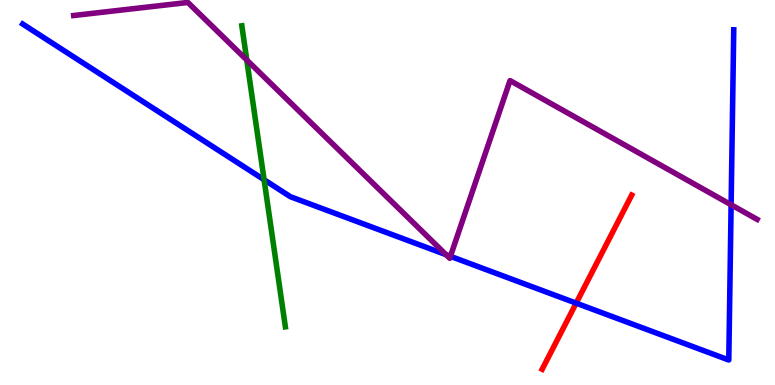[{'lines': ['blue', 'red'], 'intersections': [{'x': 7.43, 'y': 2.13}]}, {'lines': ['green', 'red'], 'intersections': []}, {'lines': ['purple', 'red'], 'intersections': []}, {'lines': ['blue', 'green'], 'intersections': [{'x': 3.41, 'y': 5.33}]}, {'lines': ['blue', 'purple'], 'intersections': [{'x': 5.76, 'y': 3.38}, {'x': 5.81, 'y': 3.34}, {'x': 9.43, 'y': 4.68}]}, {'lines': ['green', 'purple'], 'intersections': [{'x': 3.18, 'y': 8.44}]}]